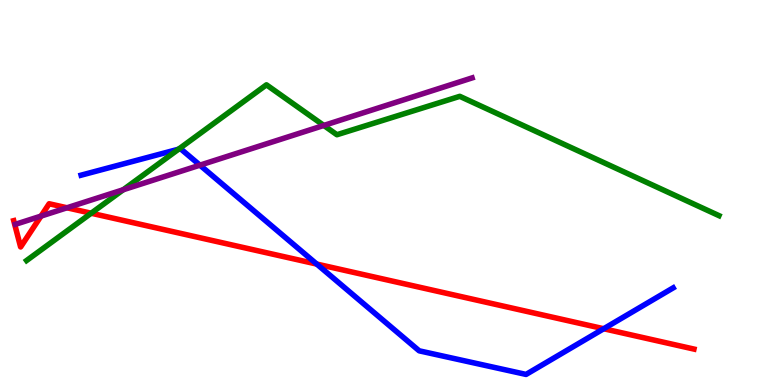[{'lines': ['blue', 'red'], 'intersections': [{'x': 4.09, 'y': 3.14}, {'x': 7.79, 'y': 1.46}]}, {'lines': ['green', 'red'], 'intersections': [{'x': 1.18, 'y': 4.46}]}, {'lines': ['purple', 'red'], 'intersections': [{'x': 0.529, 'y': 4.39}, {'x': 0.864, 'y': 4.6}]}, {'lines': ['blue', 'green'], 'intersections': [{'x': 2.3, 'y': 6.12}]}, {'lines': ['blue', 'purple'], 'intersections': [{'x': 2.58, 'y': 5.71}]}, {'lines': ['green', 'purple'], 'intersections': [{'x': 1.59, 'y': 5.07}, {'x': 4.18, 'y': 6.74}]}]